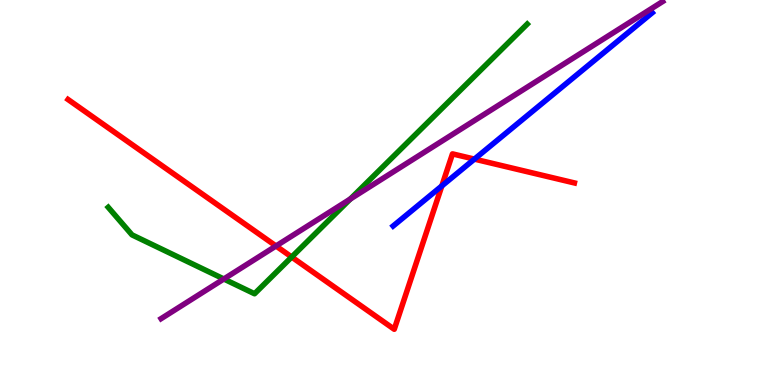[{'lines': ['blue', 'red'], 'intersections': [{'x': 5.7, 'y': 5.17}, {'x': 6.12, 'y': 5.87}]}, {'lines': ['green', 'red'], 'intersections': [{'x': 3.76, 'y': 3.32}]}, {'lines': ['purple', 'red'], 'intersections': [{'x': 3.56, 'y': 3.61}]}, {'lines': ['blue', 'green'], 'intersections': []}, {'lines': ['blue', 'purple'], 'intersections': []}, {'lines': ['green', 'purple'], 'intersections': [{'x': 2.89, 'y': 2.75}, {'x': 4.52, 'y': 4.83}]}]